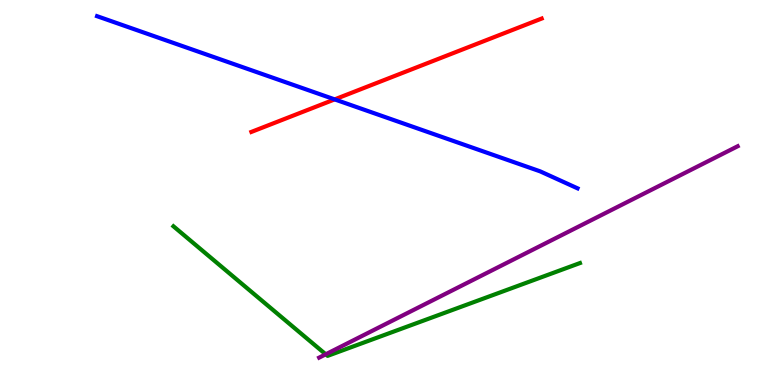[{'lines': ['blue', 'red'], 'intersections': [{'x': 4.32, 'y': 7.42}]}, {'lines': ['green', 'red'], 'intersections': []}, {'lines': ['purple', 'red'], 'intersections': []}, {'lines': ['blue', 'green'], 'intersections': []}, {'lines': ['blue', 'purple'], 'intersections': []}, {'lines': ['green', 'purple'], 'intersections': [{'x': 4.2, 'y': 0.797}]}]